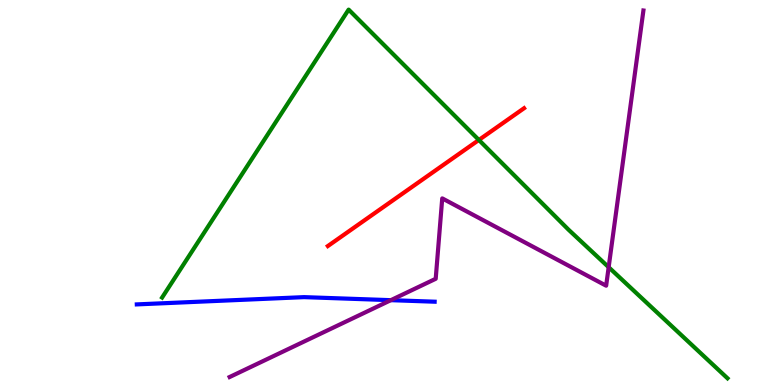[{'lines': ['blue', 'red'], 'intersections': []}, {'lines': ['green', 'red'], 'intersections': [{'x': 6.18, 'y': 6.36}]}, {'lines': ['purple', 'red'], 'intersections': []}, {'lines': ['blue', 'green'], 'intersections': []}, {'lines': ['blue', 'purple'], 'intersections': [{'x': 5.04, 'y': 2.2}]}, {'lines': ['green', 'purple'], 'intersections': [{'x': 7.85, 'y': 3.06}]}]